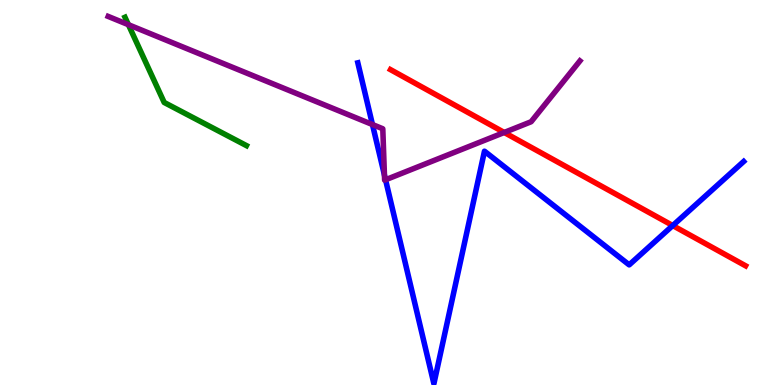[{'lines': ['blue', 'red'], 'intersections': [{'x': 8.68, 'y': 4.14}]}, {'lines': ['green', 'red'], 'intersections': []}, {'lines': ['purple', 'red'], 'intersections': [{'x': 6.51, 'y': 6.56}]}, {'lines': ['blue', 'green'], 'intersections': []}, {'lines': ['blue', 'purple'], 'intersections': [{'x': 4.81, 'y': 6.77}, {'x': 4.96, 'y': 5.45}, {'x': 4.97, 'y': 5.33}]}, {'lines': ['green', 'purple'], 'intersections': [{'x': 1.66, 'y': 9.36}]}]